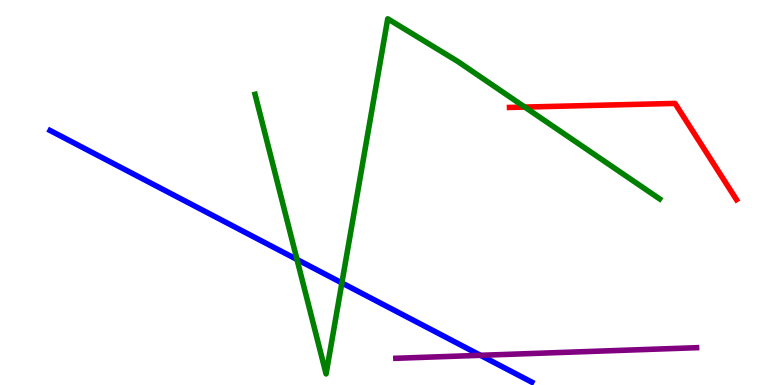[{'lines': ['blue', 'red'], 'intersections': []}, {'lines': ['green', 'red'], 'intersections': [{'x': 6.77, 'y': 7.22}]}, {'lines': ['purple', 'red'], 'intersections': []}, {'lines': ['blue', 'green'], 'intersections': [{'x': 3.83, 'y': 3.26}, {'x': 4.41, 'y': 2.65}]}, {'lines': ['blue', 'purple'], 'intersections': [{'x': 6.2, 'y': 0.771}]}, {'lines': ['green', 'purple'], 'intersections': []}]